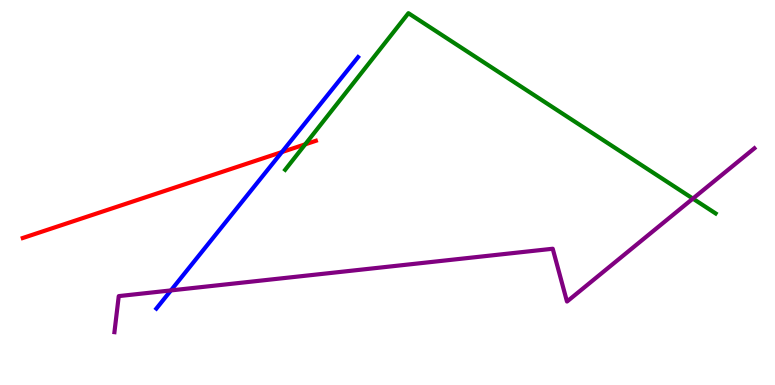[{'lines': ['blue', 'red'], 'intersections': [{'x': 3.64, 'y': 6.05}]}, {'lines': ['green', 'red'], 'intersections': [{'x': 3.94, 'y': 6.25}]}, {'lines': ['purple', 'red'], 'intersections': []}, {'lines': ['blue', 'green'], 'intersections': []}, {'lines': ['blue', 'purple'], 'intersections': [{'x': 2.21, 'y': 2.46}]}, {'lines': ['green', 'purple'], 'intersections': [{'x': 8.94, 'y': 4.84}]}]